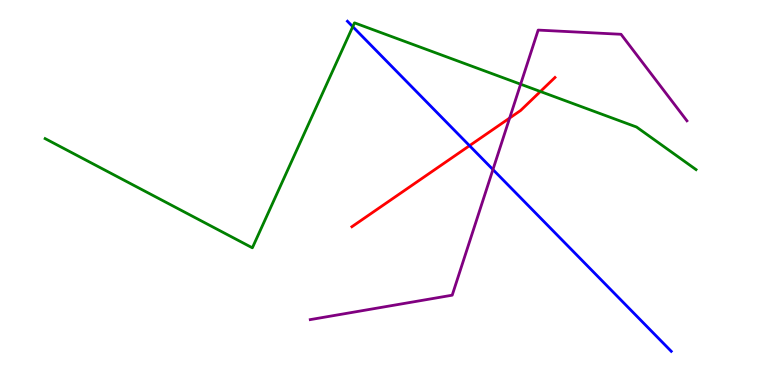[{'lines': ['blue', 'red'], 'intersections': [{'x': 6.06, 'y': 6.22}]}, {'lines': ['green', 'red'], 'intersections': [{'x': 6.97, 'y': 7.62}]}, {'lines': ['purple', 'red'], 'intersections': [{'x': 6.58, 'y': 6.93}]}, {'lines': ['blue', 'green'], 'intersections': [{'x': 4.55, 'y': 9.31}]}, {'lines': ['blue', 'purple'], 'intersections': [{'x': 6.36, 'y': 5.6}]}, {'lines': ['green', 'purple'], 'intersections': [{'x': 6.72, 'y': 7.81}]}]